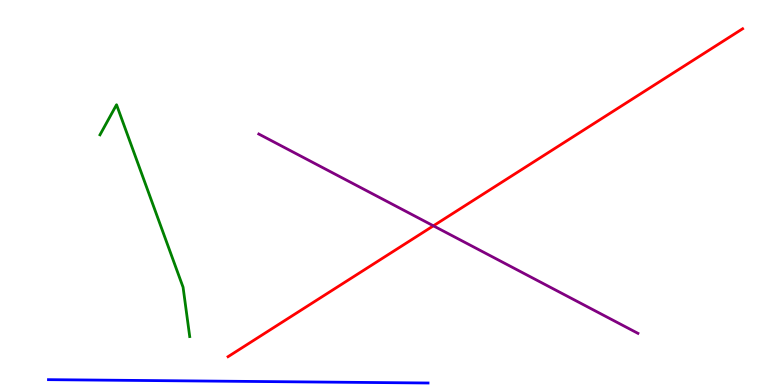[{'lines': ['blue', 'red'], 'intersections': []}, {'lines': ['green', 'red'], 'intersections': []}, {'lines': ['purple', 'red'], 'intersections': [{'x': 5.59, 'y': 4.13}]}, {'lines': ['blue', 'green'], 'intersections': []}, {'lines': ['blue', 'purple'], 'intersections': []}, {'lines': ['green', 'purple'], 'intersections': []}]